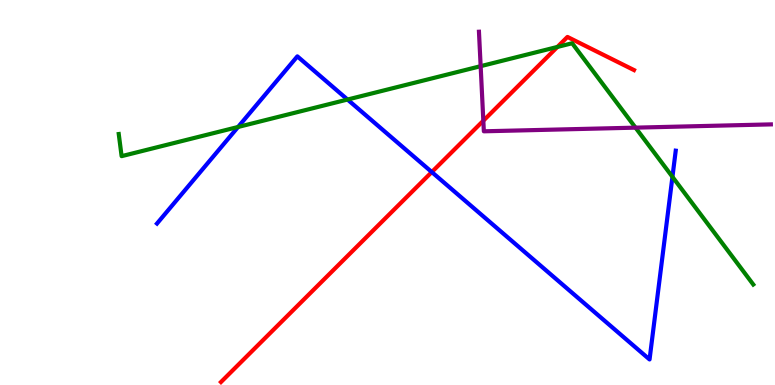[{'lines': ['blue', 'red'], 'intersections': [{'x': 5.57, 'y': 5.53}]}, {'lines': ['green', 'red'], 'intersections': [{'x': 7.19, 'y': 8.78}]}, {'lines': ['purple', 'red'], 'intersections': [{'x': 6.24, 'y': 6.86}]}, {'lines': ['blue', 'green'], 'intersections': [{'x': 3.07, 'y': 6.7}, {'x': 4.48, 'y': 7.41}, {'x': 8.68, 'y': 5.41}]}, {'lines': ['blue', 'purple'], 'intersections': []}, {'lines': ['green', 'purple'], 'intersections': [{'x': 6.2, 'y': 8.28}, {'x': 8.2, 'y': 6.68}]}]